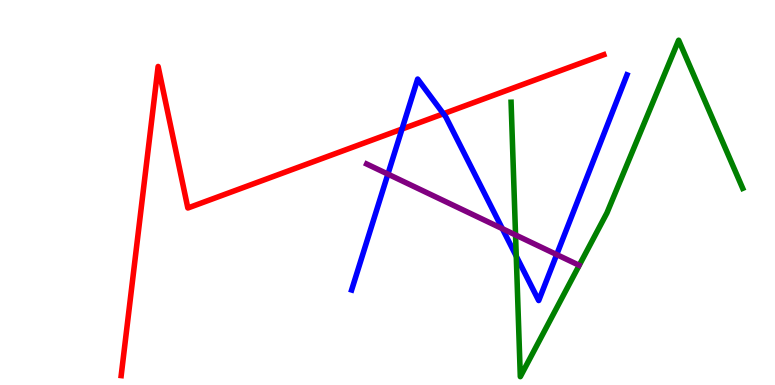[{'lines': ['blue', 'red'], 'intersections': [{'x': 5.19, 'y': 6.65}, {'x': 5.72, 'y': 7.05}]}, {'lines': ['green', 'red'], 'intersections': []}, {'lines': ['purple', 'red'], 'intersections': []}, {'lines': ['blue', 'green'], 'intersections': [{'x': 6.66, 'y': 3.35}]}, {'lines': ['blue', 'purple'], 'intersections': [{'x': 5.01, 'y': 5.48}, {'x': 6.48, 'y': 4.06}, {'x': 7.18, 'y': 3.39}]}, {'lines': ['green', 'purple'], 'intersections': [{'x': 6.65, 'y': 3.9}]}]